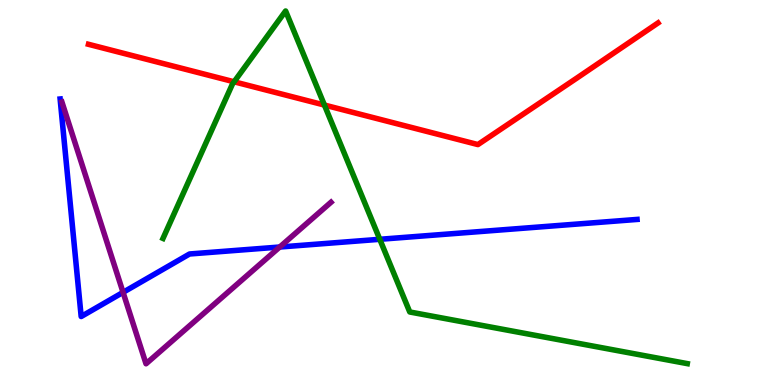[{'lines': ['blue', 'red'], 'intersections': []}, {'lines': ['green', 'red'], 'intersections': [{'x': 3.02, 'y': 7.88}, {'x': 4.19, 'y': 7.27}]}, {'lines': ['purple', 'red'], 'intersections': []}, {'lines': ['blue', 'green'], 'intersections': [{'x': 4.9, 'y': 3.78}]}, {'lines': ['blue', 'purple'], 'intersections': [{'x': 1.59, 'y': 2.41}, {'x': 3.61, 'y': 3.58}]}, {'lines': ['green', 'purple'], 'intersections': []}]